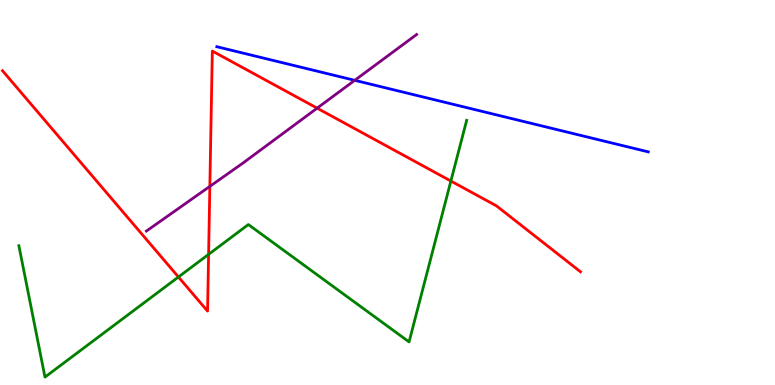[{'lines': ['blue', 'red'], 'intersections': []}, {'lines': ['green', 'red'], 'intersections': [{'x': 2.3, 'y': 2.81}, {'x': 2.69, 'y': 3.39}, {'x': 5.82, 'y': 5.3}]}, {'lines': ['purple', 'red'], 'intersections': [{'x': 2.71, 'y': 5.16}, {'x': 4.09, 'y': 7.19}]}, {'lines': ['blue', 'green'], 'intersections': []}, {'lines': ['blue', 'purple'], 'intersections': [{'x': 4.58, 'y': 7.91}]}, {'lines': ['green', 'purple'], 'intersections': []}]